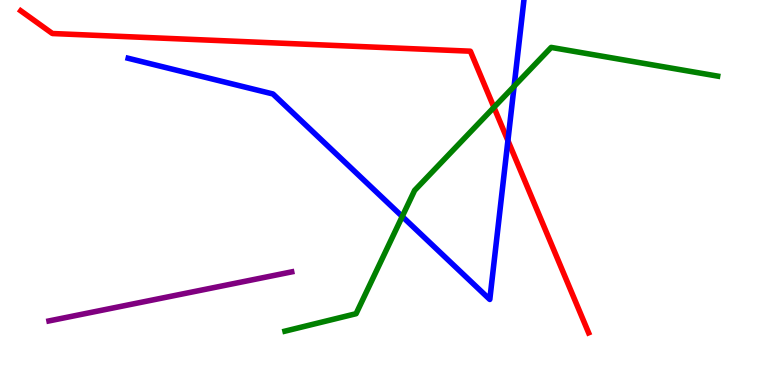[{'lines': ['blue', 'red'], 'intersections': [{'x': 6.55, 'y': 6.35}]}, {'lines': ['green', 'red'], 'intersections': [{'x': 6.37, 'y': 7.21}]}, {'lines': ['purple', 'red'], 'intersections': []}, {'lines': ['blue', 'green'], 'intersections': [{'x': 5.19, 'y': 4.38}, {'x': 6.63, 'y': 7.76}]}, {'lines': ['blue', 'purple'], 'intersections': []}, {'lines': ['green', 'purple'], 'intersections': []}]